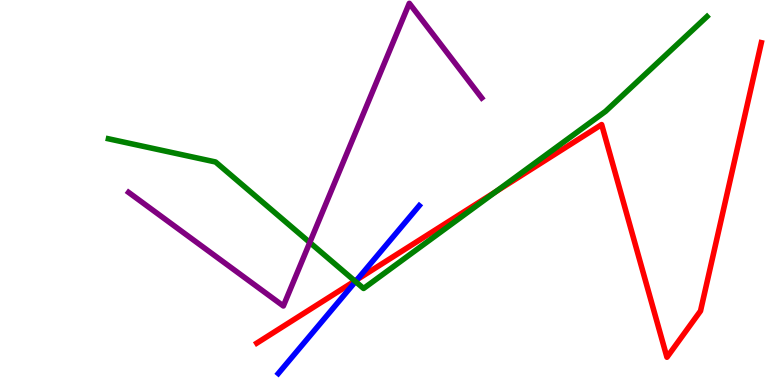[{'lines': ['blue', 'red'], 'intersections': [{'x': 4.61, 'y': 2.74}]}, {'lines': ['green', 'red'], 'intersections': [{'x': 4.58, 'y': 2.7}, {'x': 6.4, 'y': 5.02}]}, {'lines': ['purple', 'red'], 'intersections': []}, {'lines': ['blue', 'green'], 'intersections': [{'x': 4.59, 'y': 2.69}]}, {'lines': ['blue', 'purple'], 'intersections': []}, {'lines': ['green', 'purple'], 'intersections': [{'x': 4.0, 'y': 3.7}]}]